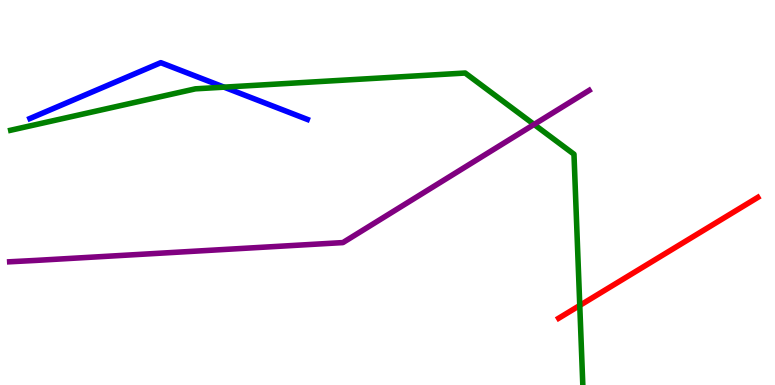[{'lines': ['blue', 'red'], 'intersections': []}, {'lines': ['green', 'red'], 'intersections': [{'x': 7.48, 'y': 2.07}]}, {'lines': ['purple', 'red'], 'intersections': []}, {'lines': ['blue', 'green'], 'intersections': [{'x': 2.89, 'y': 7.74}]}, {'lines': ['blue', 'purple'], 'intersections': []}, {'lines': ['green', 'purple'], 'intersections': [{'x': 6.89, 'y': 6.77}]}]